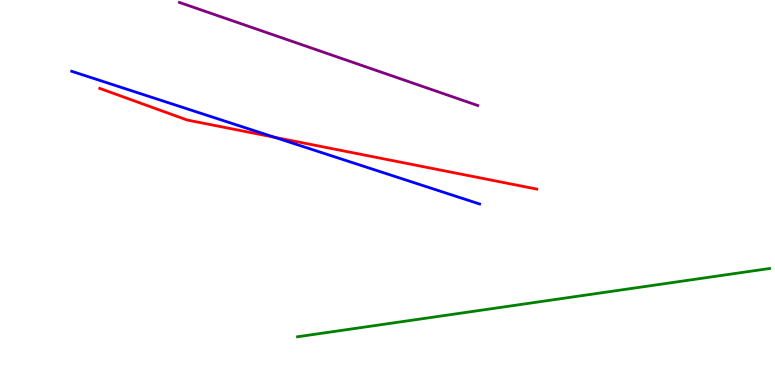[{'lines': ['blue', 'red'], 'intersections': [{'x': 3.54, 'y': 6.43}]}, {'lines': ['green', 'red'], 'intersections': []}, {'lines': ['purple', 'red'], 'intersections': []}, {'lines': ['blue', 'green'], 'intersections': []}, {'lines': ['blue', 'purple'], 'intersections': []}, {'lines': ['green', 'purple'], 'intersections': []}]